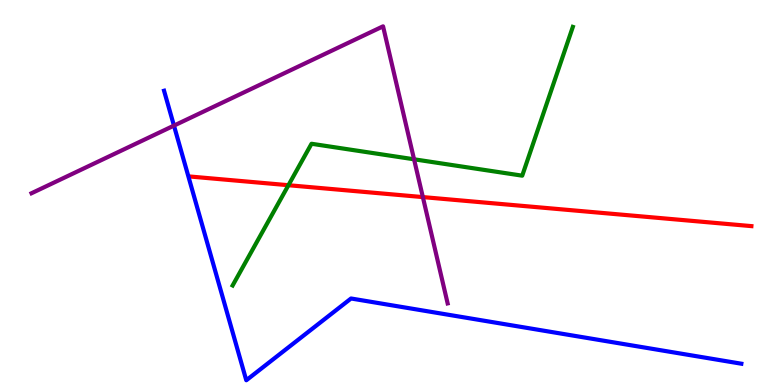[{'lines': ['blue', 'red'], 'intersections': []}, {'lines': ['green', 'red'], 'intersections': [{'x': 3.72, 'y': 5.19}]}, {'lines': ['purple', 'red'], 'intersections': [{'x': 5.46, 'y': 4.88}]}, {'lines': ['blue', 'green'], 'intersections': []}, {'lines': ['blue', 'purple'], 'intersections': [{'x': 2.24, 'y': 6.74}]}, {'lines': ['green', 'purple'], 'intersections': [{'x': 5.34, 'y': 5.86}]}]